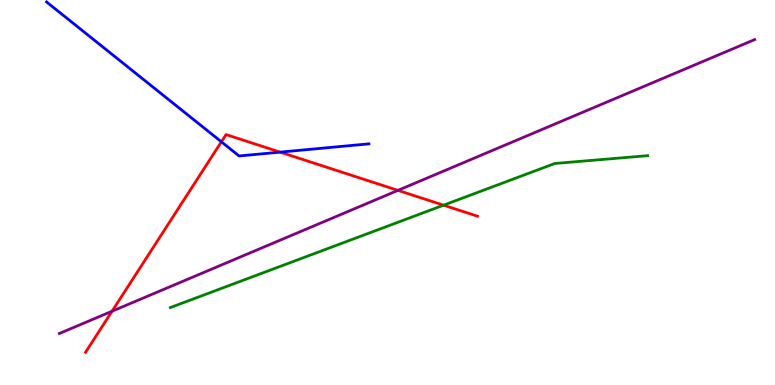[{'lines': ['blue', 'red'], 'intersections': [{'x': 2.86, 'y': 6.32}, {'x': 3.61, 'y': 6.05}]}, {'lines': ['green', 'red'], 'intersections': [{'x': 5.72, 'y': 4.67}]}, {'lines': ['purple', 'red'], 'intersections': [{'x': 1.45, 'y': 1.92}, {'x': 5.13, 'y': 5.06}]}, {'lines': ['blue', 'green'], 'intersections': []}, {'lines': ['blue', 'purple'], 'intersections': []}, {'lines': ['green', 'purple'], 'intersections': []}]